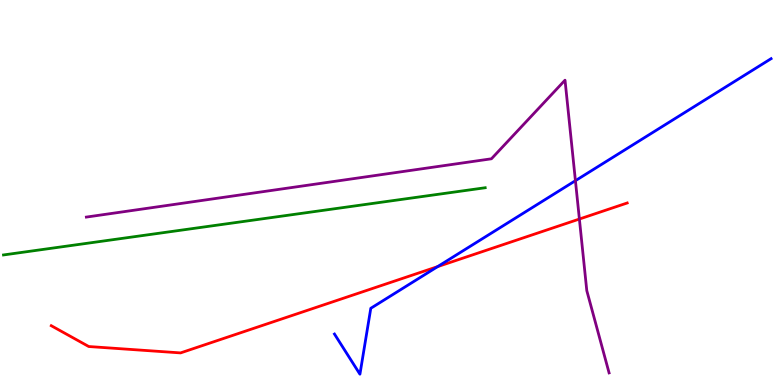[{'lines': ['blue', 'red'], 'intersections': [{'x': 5.65, 'y': 3.07}]}, {'lines': ['green', 'red'], 'intersections': []}, {'lines': ['purple', 'red'], 'intersections': [{'x': 7.48, 'y': 4.31}]}, {'lines': ['blue', 'green'], 'intersections': []}, {'lines': ['blue', 'purple'], 'intersections': [{'x': 7.42, 'y': 5.31}]}, {'lines': ['green', 'purple'], 'intersections': []}]